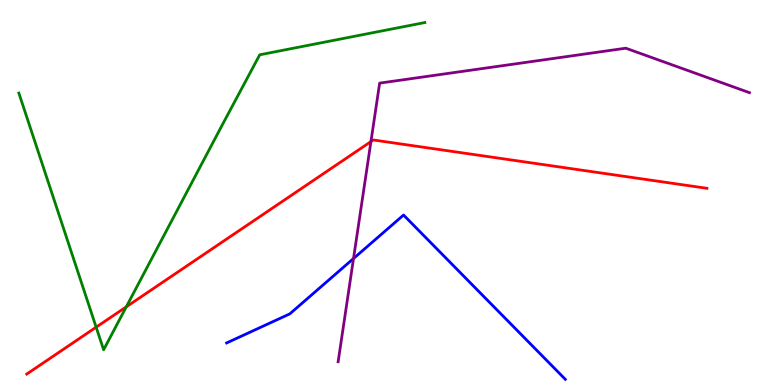[{'lines': ['blue', 'red'], 'intersections': []}, {'lines': ['green', 'red'], 'intersections': [{'x': 1.24, 'y': 1.5}, {'x': 1.63, 'y': 2.03}]}, {'lines': ['purple', 'red'], 'intersections': [{'x': 4.79, 'y': 6.32}]}, {'lines': ['blue', 'green'], 'intersections': []}, {'lines': ['blue', 'purple'], 'intersections': [{'x': 4.56, 'y': 3.29}]}, {'lines': ['green', 'purple'], 'intersections': []}]